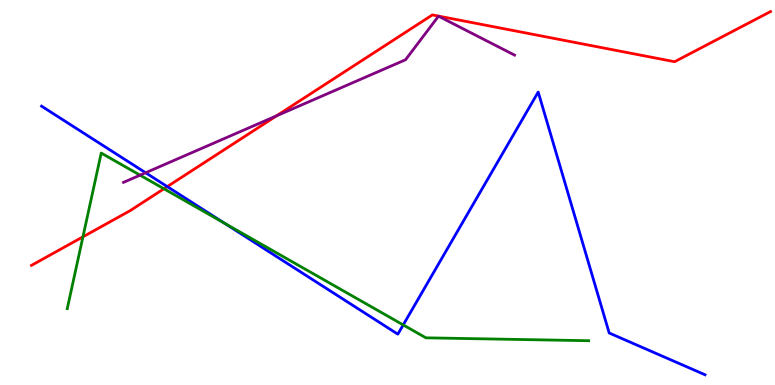[{'lines': ['blue', 'red'], 'intersections': [{'x': 2.16, 'y': 5.15}]}, {'lines': ['green', 'red'], 'intersections': [{'x': 1.07, 'y': 3.85}, {'x': 2.12, 'y': 5.1}]}, {'lines': ['purple', 'red'], 'intersections': [{'x': 3.57, 'y': 6.99}]}, {'lines': ['blue', 'green'], 'intersections': [{'x': 2.89, 'y': 4.21}, {'x': 5.2, 'y': 1.56}]}, {'lines': ['blue', 'purple'], 'intersections': [{'x': 1.88, 'y': 5.51}]}, {'lines': ['green', 'purple'], 'intersections': [{'x': 1.81, 'y': 5.45}]}]